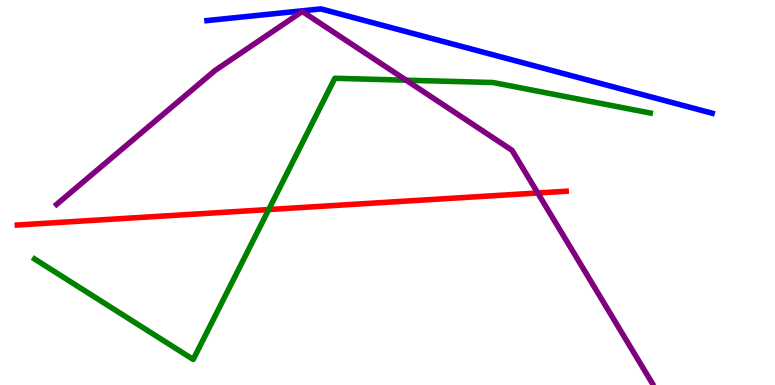[{'lines': ['blue', 'red'], 'intersections': []}, {'lines': ['green', 'red'], 'intersections': [{'x': 3.47, 'y': 4.56}]}, {'lines': ['purple', 'red'], 'intersections': [{'x': 6.94, 'y': 4.99}]}, {'lines': ['blue', 'green'], 'intersections': []}, {'lines': ['blue', 'purple'], 'intersections': []}, {'lines': ['green', 'purple'], 'intersections': [{'x': 5.24, 'y': 7.92}]}]